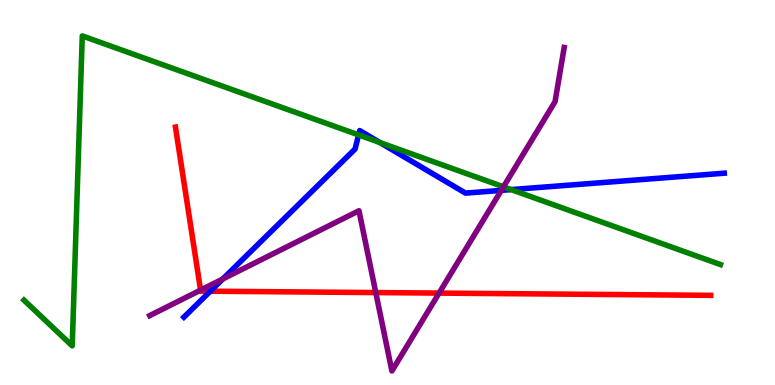[{'lines': ['blue', 'red'], 'intersections': [{'x': 2.71, 'y': 2.44}]}, {'lines': ['green', 'red'], 'intersections': []}, {'lines': ['purple', 'red'], 'intersections': [{'x': 2.59, 'y': 2.46}, {'x': 4.85, 'y': 2.4}, {'x': 5.67, 'y': 2.39}]}, {'lines': ['blue', 'green'], 'intersections': [{'x': 4.63, 'y': 6.5}, {'x': 4.9, 'y': 6.3}, {'x': 6.6, 'y': 5.08}]}, {'lines': ['blue', 'purple'], 'intersections': [{'x': 2.87, 'y': 2.75}, {'x': 6.47, 'y': 5.06}]}, {'lines': ['green', 'purple'], 'intersections': [{'x': 6.5, 'y': 5.15}]}]